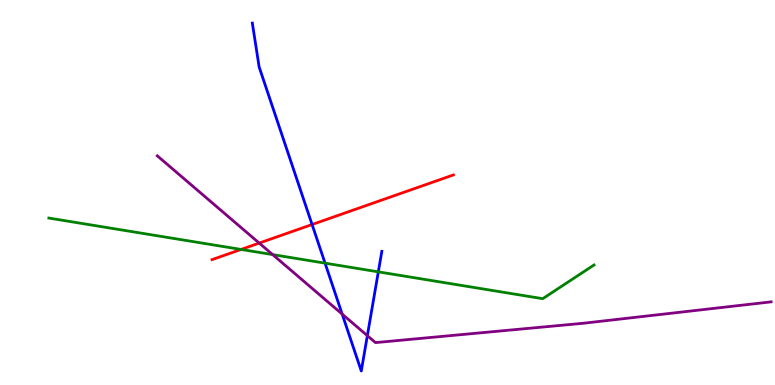[{'lines': ['blue', 'red'], 'intersections': [{'x': 4.03, 'y': 4.17}]}, {'lines': ['green', 'red'], 'intersections': [{'x': 3.11, 'y': 3.52}]}, {'lines': ['purple', 'red'], 'intersections': [{'x': 3.34, 'y': 3.69}]}, {'lines': ['blue', 'green'], 'intersections': [{'x': 4.19, 'y': 3.16}, {'x': 4.88, 'y': 2.94}]}, {'lines': ['blue', 'purple'], 'intersections': [{'x': 4.42, 'y': 1.84}, {'x': 4.74, 'y': 1.28}]}, {'lines': ['green', 'purple'], 'intersections': [{'x': 3.52, 'y': 3.39}]}]